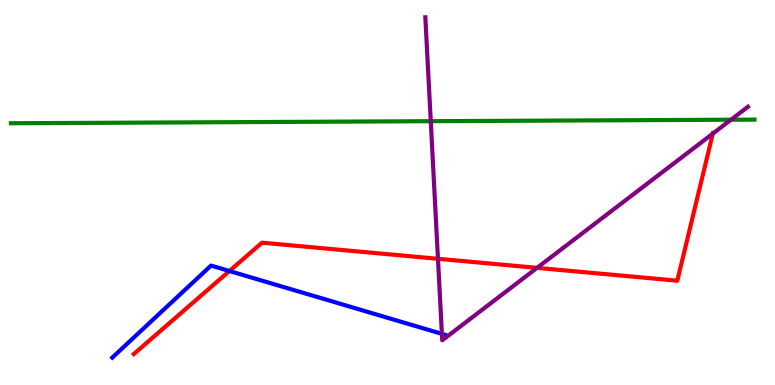[{'lines': ['blue', 'red'], 'intersections': [{'x': 2.96, 'y': 2.96}]}, {'lines': ['green', 'red'], 'intersections': []}, {'lines': ['purple', 'red'], 'intersections': [{'x': 5.65, 'y': 3.28}, {'x': 6.93, 'y': 3.04}, {'x': 9.2, 'y': 6.53}]}, {'lines': ['blue', 'green'], 'intersections': []}, {'lines': ['blue', 'purple'], 'intersections': [{'x': 5.7, 'y': 1.33}]}, {'lines': ['green', 'purple'], 'intersections': [{'x': 5.56, 'y': 6.85}, {'x': 9.43, 'y': 6.89}]}]